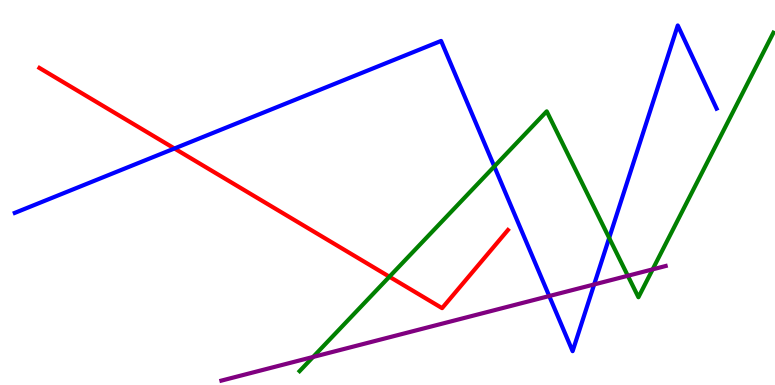[{'lines': ['blue', 'red'], 'intersections': [{'x': 2.25, 'y': 6.14}]}, {'lines': ['green', 'red'], 'intersections': [{'x': 5.02, 'y': 2.81}]}, {'lines': ['purple', 'red'], 'intersections': []}, {'lines': ['blue', 'green'], 'intersections': [{'x': 6.38, 'y': 5.68}, {'x': 7.86, 'y': 3.82}]}, {'lines': ['blue', 'purple'], 'intersections': [{'x': 7.09, 'y': 2.31}, {'x': 7.67, 'y': 2.61}]}, {'lines': ['green', 'purple'], 'intersections': [{'x': 4.04, 'y': 0.728}, {'x': 8.1, 'y': 2.84}, {'x': 8.42, 'y': 3.0}]}]